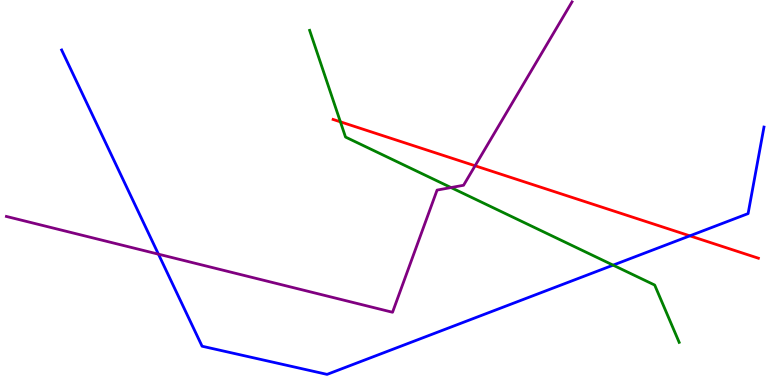[{'lines': ['blue', 'red'], 'intersections': [{'x': 8.9, 'y': 3.87}]}, {'lines': ['green', 'red'], 'intersections': [{'x': 4.39, 'y': 6.84}]}, {'lines': ['purple', 'red'], 'intersections': [{'x': 6.13, 'y': 5.69}]}, {'lines': ['blue', 'green'], 'intersections': [{'x': 7.91, 'y': 3.11}]}, {'lines': ['blue', 'purple'], 'intersections': [{'x': 2.04, 'y': 3.4}]}, {'lines': ['green', 'purple'], 'intersections': [{'x': 5.82, 'y': 5.13}]}]